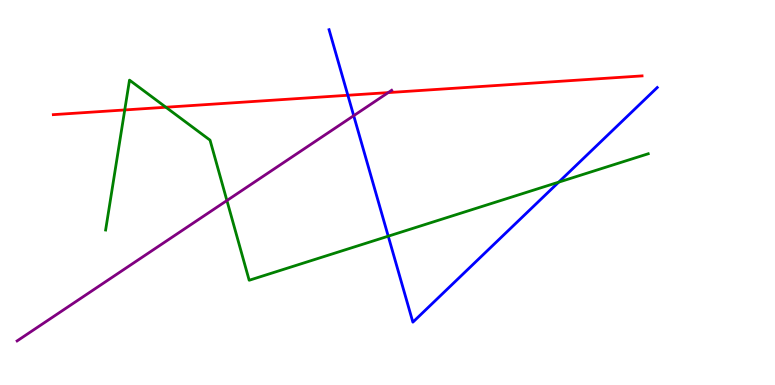[{'lines': ['blue', 'red'], 'intersections': [{'x': 4.49, 'y': 7.53}]}, {'lines': ['green', 'red'], 'intersections': [{'x': 1.61, 'y': 7.14}, {'x': 2.14, 'y': 7.21}]}, {'lines': ['purple', 'red'], 'intersections': [{'x': 5.01, 'y': 7.59}]}, {'lines': ['blue', 'green'], 'intersections': [{'x': 5.01, 'y': 3.87}, {'x': 7.21, 'y': 5.27}]}, {'lines': ['blue', 'purple'], 'intersections': [{'x': 4.56, 'y': 7.0}]}, {'lines': ['green', 'purple'], 'intersections': [{'x': 2.93, 'y': 4.79}]}]